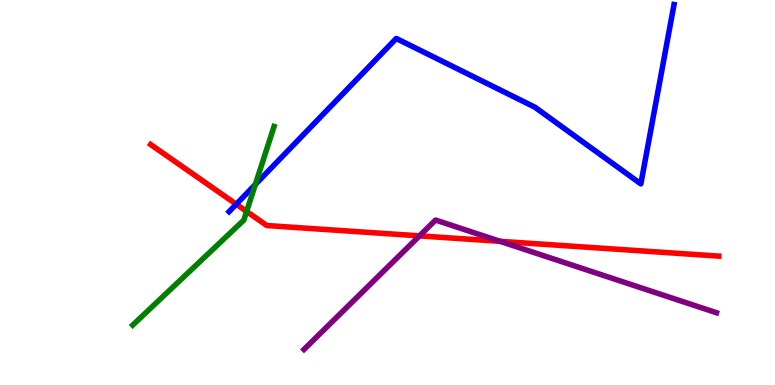[{'lines': ['blue', 'red'], 'intersections': [{'x': 3.05, 'y': 4.7}]}, {'lines': ['green', 'red'], 'intersections': [{'x': 3.18, 'y': 4.51}]}, {'lines': ['purple', 'red'], 'intersections': [{'x': 5.41, 'y': 3.87}, {'x': 6.45, 'y': 3.73}]}, {'lines': ['blue', 'green'], 'intersections': [{'x': 3.29, 'y': 5.21}]}, {'lines': ['blue', 'purple'], 'intersections': []}, {'lines': ['green', 'purple'], 'intersections': []}]